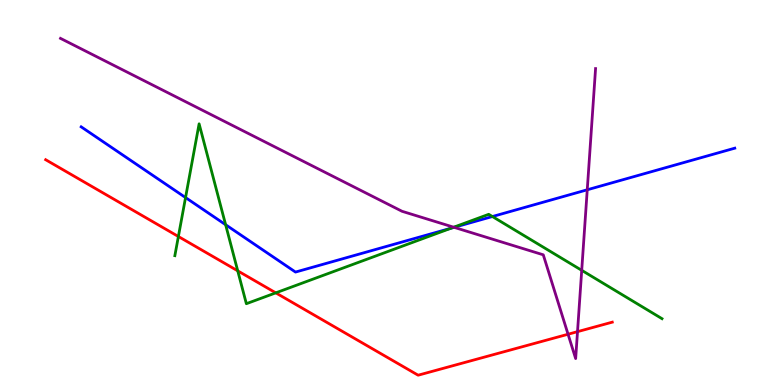[{'lines': ['blue', 'red'], 'intersections': []}, {'lines': ['green', 'red'], 'intersections': [{'x': 2.3, 'y': 3.86}, {'x': 3.07, 'y': 2.97}, {'x': 3.56, 'y': 2.39}]}, {'lines': ['purple', 'red'], 'intersections': [{'x': 7.33, 'y': 1.32}, {'x': 7.45, 'y': 1.39}]}, {'lines': ['blue', 'green'], 'intersections': [{'x': 2.39, 'y': 4.87}, {'x': 2.91, 'y': 4.16}, {'x': 5.82, 'y': 4.07}, {'x': 6.35, 'y': 4.38}]}, {'lines': ['blue', 'purple'], 'intersections': [{'x': 5.86, 'y': 4.1}, {'x': 7.58, 'y': 5.07}]}, {'lines': ['green', 'purple'], 'intersections': [{'x': 5.85, 'y': 4.1}, {'x': 7.51, 'y': 2.98}]}]